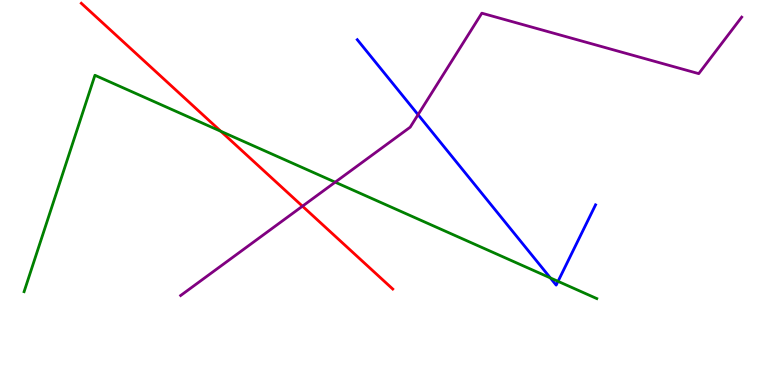[{'lines': ['blue', 'red'], 'intersections': []}, {'lines': ['green', 'red'], 'intersections': [{'x': 2.85, 'y': 6.59}]}, {'lines': ['purple', 'red'], 'intersections': [{'x': 3.9, 'y': 4.64}]}, {'lines': ['blue', 'green'], 'intersections': [{'x': 7.1, 'y': 2.78}, {'x': 7.2, 'y': 2.69}]}, {'lines': ['blue', 'purple'], 'intersections': [{'x': 5.39, 'y': 7.02}]}, {'lines': ['green', 'purple'], 'intersections': [{'x': 4.33, 'y': 5.27}]}]